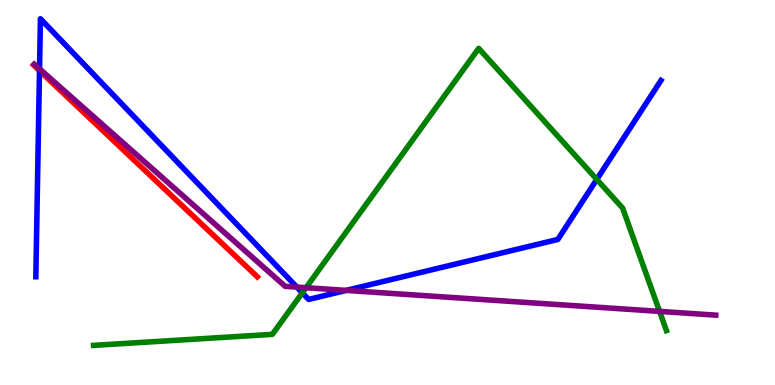[{'lines': ['blue', 'red'], 'intersections': [{'x': 0.51, 'y': 8.17}]}, {'lines': ['green', 'red'], 'intersections': []}, {'lines': ['purple', 'red'], 'intersections': []}, {'lines': ['blue', 'green'], 'intersections': [{'x': 3.9, 'y': 2.39}, {'x': 7.7, 'y': 5.34}]}, {'lines': ['blue', 'purple'], 'intersections': [{'x': 0.51, 'y': 8.21}, {'x': 3.83, 'y': 2.54}, {'x': 4.47, 'y': 2.46}]}, {'lines': ['green', 'purple'], 'intersections': [{'x': 3.95, 'y': 2.53}, {'x': 8.51, 'y': 1.91}]}]